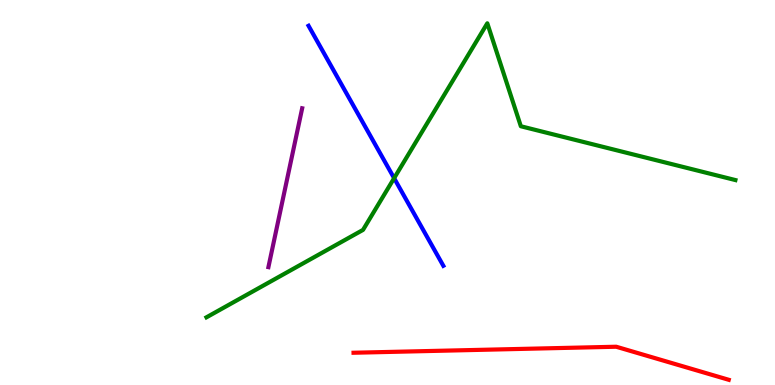[{'lines': ['blue', 'red'], 'intersections': []}, {'lines': ['green', 'red'], 'intersections': []}, {'lines': ['purple', 'red'], 'intersections': []}, {'lines': ['blue', 'green'], 'intersections': [{'x': 5.09, 'y': 5.37}]}, {'lines': ['blue', 'purple'], 'intersections': []}, {'lines': ['green', 'purple'], 'intersections': []}]